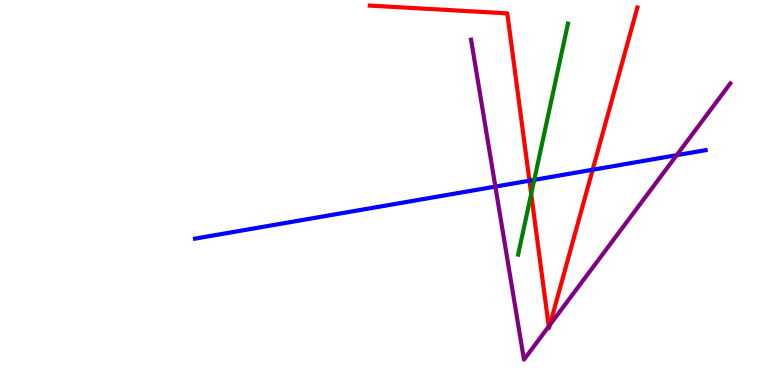[{'lines': ['blue', 'red'], 'intersections': [{'x': 6.83, 'y': 5.31}, {'x': 7.65, 'y': 5.59}]}, {'lines': ['green', 'red'], 'intersections': [{'x': 6.85, 'y': 4.96}]}, {'lines': ['purple', 'red'], 'intersections': [{'x': 7.08, 'y': 1.52}, {'x': 7.09, 'y': 1.56}]}, {'lines': ['blue', 'green'], 'intersections': [{'x': 6.89, 'y': 5.33}]}, {'lines': ['blue', 'purple'], 'intersections': [{'x': 6.39, 'y': 5.15}, {'x': 8.73, 'y': 5.97}]}, {'lines': ['green', 'purple'], 'intersections': []}]